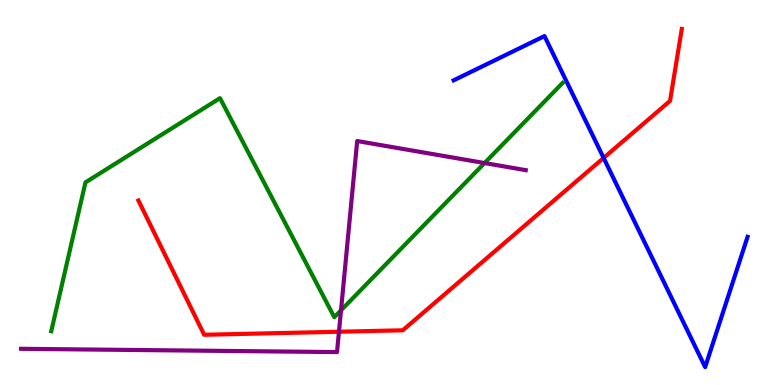[{'lines': ['blue', 'red'], 'intersections': [{'x': 7.79, 'y': 5.9}]}, {'lines': ['green', 'red'], 'intersections': []}, {'lines': ['purple', 'red'], 'intersections': [{'x': 4.37, 'y': 1.38}]}, {'lines': ['blue', 'green'], 'intersections': []}, {'lines': ['blue', 'purple'], 'intersections': []}, {'lines': ['green', 'purple'], 'intersections': [{'x': 4.4, 'y': 1.94}, {'x': 6.25, 'y': 5.77}]}]